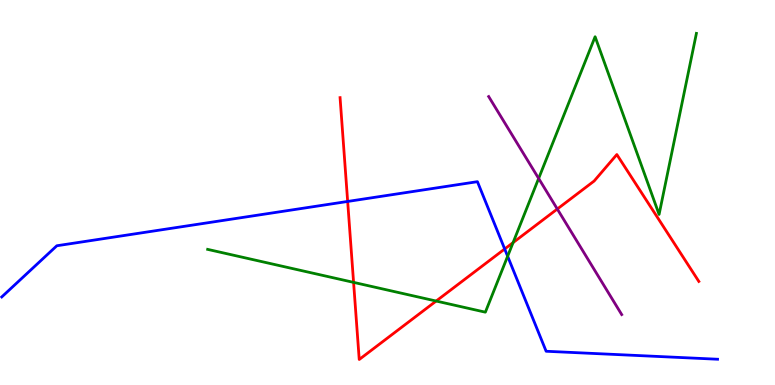[{'lines': ['blue', 'red'], 'intersections': [{'x': 4.49, 'y': 4.77}, {'x': 6.51, 'y': 3.53}]}, {'lines': ['green', 'red'], 'intersections': [{'x': 4.56, 'y': 2.67}, {'x': 5.63, 'y': 2.18}, {'x': 6.62, 'y': 3.7}]}, {'lines': ['purple', 'red'], 'intersections': [{'x': 7.19, 'y': 4.57}]}, {'lines': ['blue', 'green'], 'intersections': [{'x': 6.55, 'y': 3.34}]}, {'lines': ['blue', 'purple'], 'intersections': []}, {'lines': ['green', 'purple'], 'intersections': [{'x': 6.95, 'y': 5.37}]}]